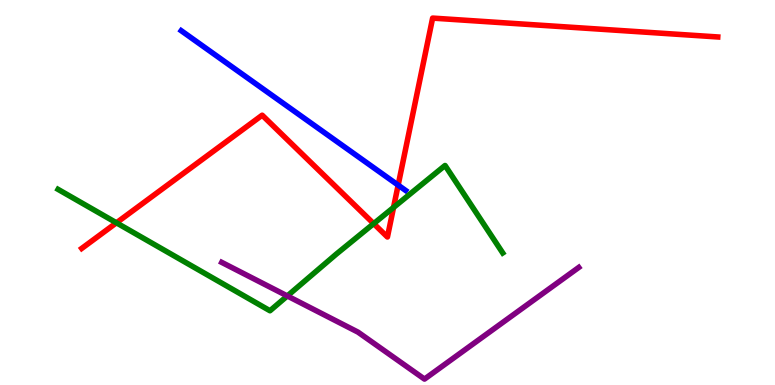[{'lines': ['blue', 'red'], 'intersections': [{'x': 5.14, 'y': 5.19}]}, {'lines': ['green', 'red'], 'intersections': [{'x': 1.5, 'y': 4.21}, {'x': 4.82, 'y': 4.19}, {'x': 5.08, 'y': 4.61}]}, {'lines': ['purple', 'red'], 'intersections': []}, {'lines': ['blue', 'green'], 'intersections': []}, {'lines': ['blue', 'purple'], 'intersections': []}, {'lines': ['green', 'purple'], 'intersections': [{'x': 3.71, 'y': 2.31}]}]